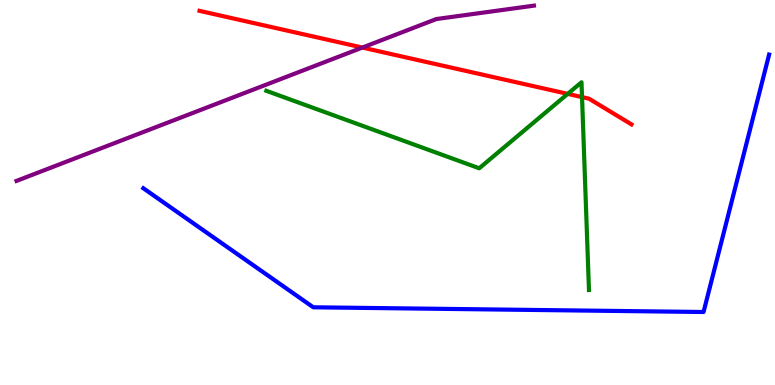[{'lines': ['blue', 'red'], 'intersections': []}, {'lines': ['green', 'red'], 'intersections': [{'x': 7.33, 'y': 7.56}, {'x': 7.51, 'y': 7.48}]}, {'lines': ['purple', 'red'], 'intersections': [{'x': 4.68, 'y': 8.76}]}, {'lines': ['blue', 'green'], 'intersections': []}, {'lines': ['blue', 'purple'], 'intersections': []}, {'lines': ['green', 'purple'], 'intersections': []}]